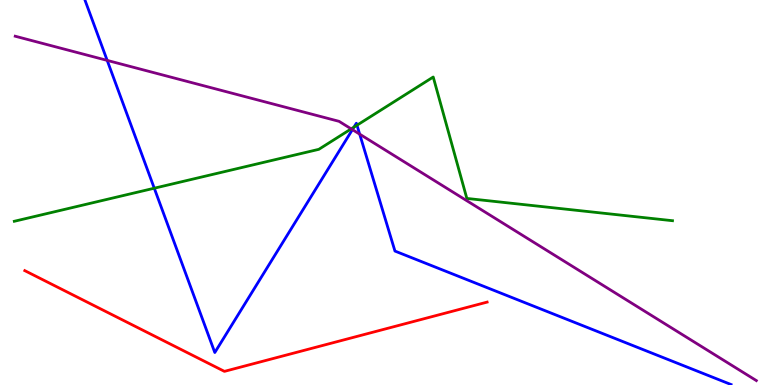[{'lines': ['blue', 'red'], 'intersections': []}, {'lines': ['green', 'red'], 'intersections': []}, {'lines': ['purple', 'red'], 'intersections': []}, {'lines': ['blue', 'green'], 'intersections': [{'x': 1.99, 'y': 5.11}, {'x': 4.57, 'y': 6.7}, {'x': 4.61, 'y': 6.75}]}, {'lines': ['blue', 'purple'], 'intersections': [{'x': 1.38, 'y': 8.43}, {'x': 4.55, 'y': 6.63}, {'x': 4.64, 'y': 6.52}]}, {'lines': ['green', 'purple'], 'intersections': [{'x': 4.53, 'y': 6.65}]}]